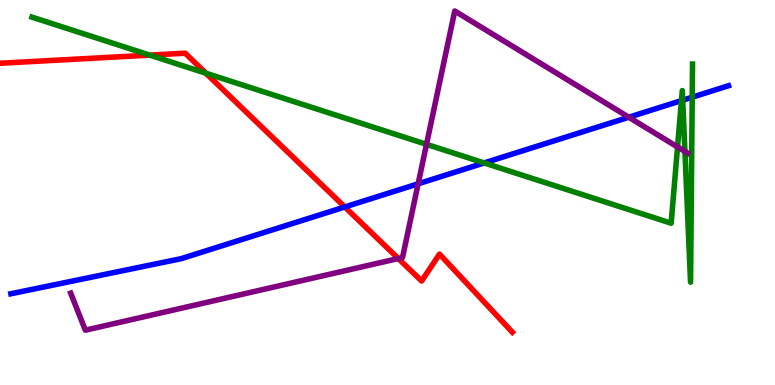[{'lines': ['blue', 'red'], 'intersections': [{'x': 4.45, 'y': 4.62}]}, {'lines': ['green', 'red'], 'intersections': [{'x': 1.93, 'y': 8.57}, {'x': 2.66, 'y': 8.1}]}, {'lines': ['purple', 'red'], 'intersections': [{'x': 5.14, 'y': 3.28}]}, {'lines': ['blue', 'green'], 'intersections': [{'x': 6.25, 'y': 5.77}, {'x': 8.79, 'y': 7.39}, {'x': 8.81, 'y': 7.4}, {'x': 8.93, 'y': 7.48}]}, {'lines': ['blue', 'purple'], 'intersections': [{'x': 5.4, 'y': 5.23}, {'x': 8.11, 'y': 6.96}]}, {'lines': ['green', 'purple'], 'intersections': [{'x': 5.5, 'y': 6.25}, {'x': 8.74, 'y': 6.18}, {'x': 8.84, 'y': 6.07}]}]